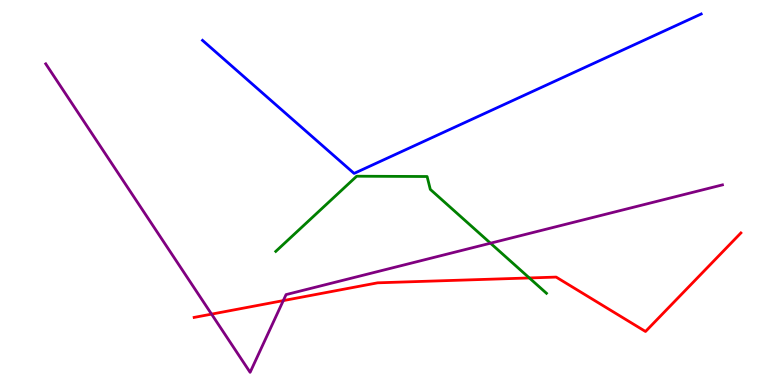[{'lines': ['blue', 'red'], 'intersections': []}, {'lines': ['green', 'red'], 'intersections': [{'x': 6.83, 'y': 2.78}]}, {'lines': ['purple', 'red'], 'intersections': [{'x': 2.73, 'y': 1.84}, {'x': 3.66, 'y': 2.19}]}, {'lines': ['blue', 'green'], 'intersections': []}, {'lines': ['blue', 'purple'], 'intersections': []}, {'lines': ['green', 'purple'], 'intersections': [{'x': 6.33, 'y': 3.68}]}]